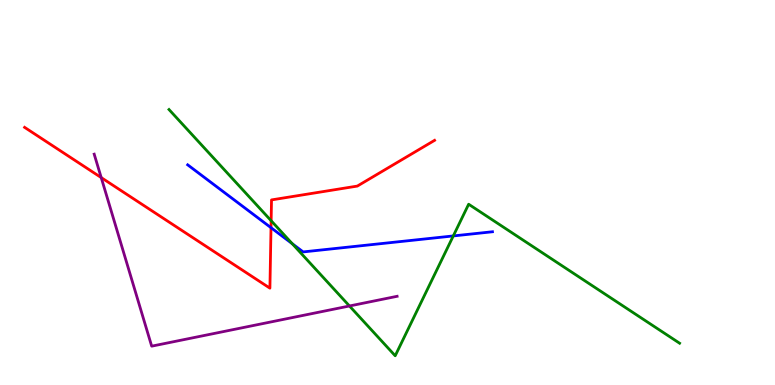[{'lines': ['blue', 'red'], 'intersections': [{'x': 3.5, 'y': 4.09}]}, {'lines': ['green', 'red'], 'intersections': [{'x': 3.5, 'y': 4.27}]}, {'lines': ['purple', 'red'], 'intersections': [{'x': 1.31, 'y': 5.39}]}, {'lines': ['blue', 'green'], 'intersections': [{'x': 3.77, 'y': 3.67}, {'x': 5.85, 'y': 3.87}]}, {'lines': ['blue', 'purple'], 'intersections': []}, {'lines': ['green', 'purple'], 'intersections': [{'x': 4.51, 'y': 2.05}]}]